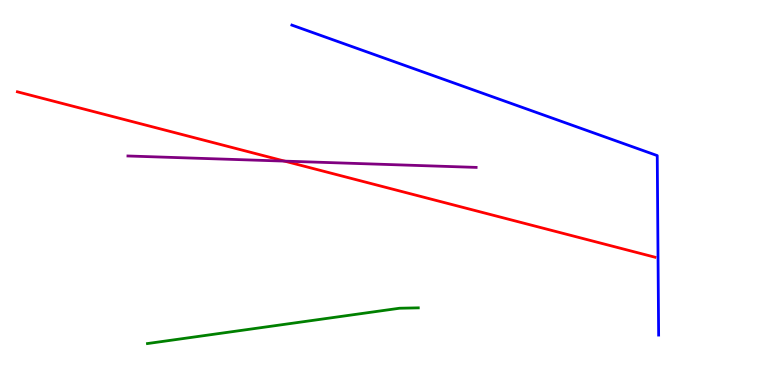[{'lines': ['blue', 'red'], 'intersections': []}, {'lines': ['green', 'red'], 'intersections': []}, {'lines': ['purple', 'red'], 'intersections': [{'x': 3.67, 'y': 5.82}]}, {'lines': ['blue', 'green'], 'intersections': []}, {'lines': ['blue', 'purple'], 'intersections': []}, {'lines': ['green', 'purple'], 'intersections': []}]